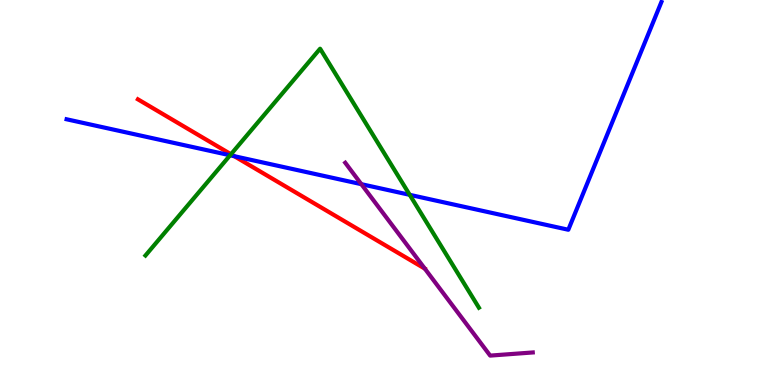[{'lines': ['blue', 'red'], 'intersections': [{'x': 3.02, 'y': 5.94}]}, {'lines': ['green', 'red'], 'intersections': [{'x': 2.98, 'y': 5.99}]}, {'lines': ['purple', 'red'], 'intersections': []}, {'lines': ['blue', 'green'], 'intersections': [{'x': 2.97, 'y': 5.97}, {'x': 5.29, 'y': 4.94}]}, {'lines': ['blue', 'purple'], 'intersections': [{'x': 4.66, 'y': 5.22}]}, {'lines': ['green', 'purple'], 'intersections': []}]